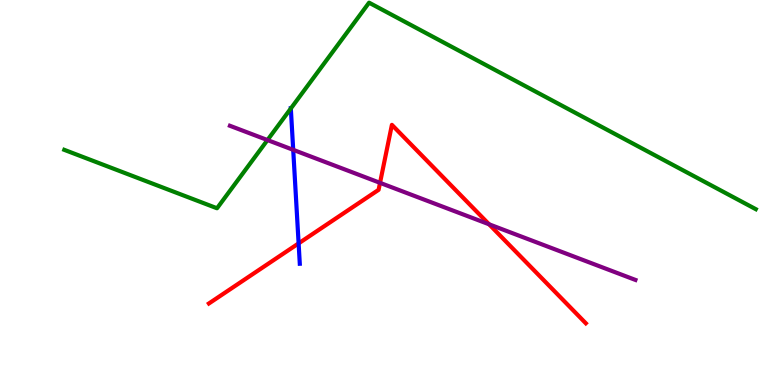[{'lines': ['blue', 'red'], 'intersections': [{'x': 3.85, 'y': 3.68}]}, {'lines': ['green', 'red'], 'intersections': []}, {'lines': ['purple', 'red'], 'intersections': [{'x': 4.9, 'y': 5.25}, {'x': 6.31, 'y': 4.17}]}, {'lines': ['blue', 'green'], 'intersections': [{'x': 3.75, 'y': 7.18}]}, {'lines': ['blue', 'purple'], 'intersections': [{'x': 3.78, 'y': 6.11}]}, {'lines': ['green', 'purple'], 'intersections': [{'x': 3.45, 'y': 6.36}]}]